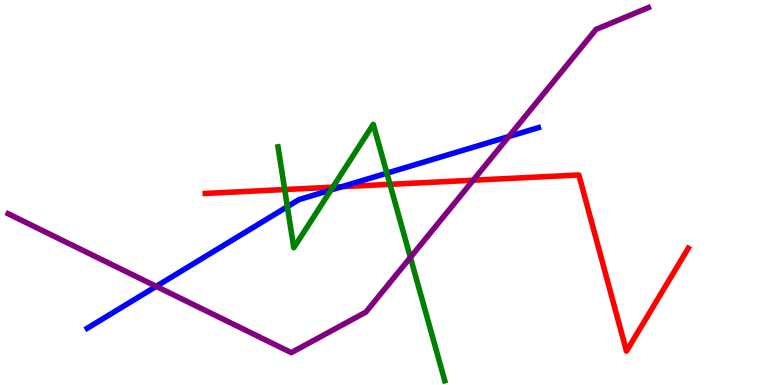[{'lines': ['blue', 'red'], 'intersections': [{'x': 4.41, 'y': 5.15}]}, {'lines': ['green', 'red'], 'intersections': [{'x': 3.67, 'y': 5.08}, {'x': 4.29, 'y': 5.14}, {'x': 5.03, 'y': 5.21}]}, {'lines': ['purple', 'red'], 'intersections': [{'x': 6.11, 'y': 5.32}]}, {'lines': ['blue', 'green'], 'intersections': [{'x': 3.71, 'y': 4.63}, {'x': 4.27, 'y': 5.07}, {'x': 4.99, 'y': 5.5}]}, {'lines': ['blue', 'purple'], 'intersections': [{'x': 2.02, 'y': 2.56}, {'x': 6.56, 'y': 6.45}]}, {'lines': ['green', 'purple'], 'intersections': [{'x': 5.3, 'y': 3.31}]}]